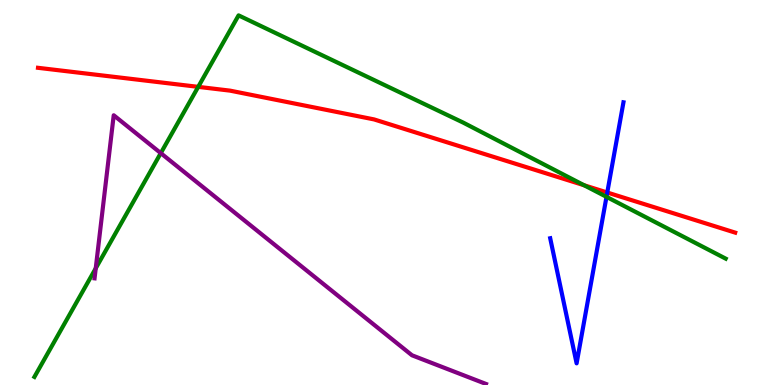[{'lines': ['blue', 'red'], 'intersections': [{'x': 7.84, 'y': 5.0}]}, {'lines': ['green', 'red'], 'intersections': [{'x': 2.56, 'y': 7.74}, {'x': 7.54, 'y': 5.19}]}, {'lines': ['purple', 'red'], 'intersections': []}, {'lines': ['blue', 'green'], 'intersections': [{'x': 7.83, 'y': 4.89}]}, {'lines': ['blue', 'purple'], 'intersections': []}, {'lines': ['green', 'purple'], 'intersections': [{'x': 1.24, 'y': 3.03}, {'x': 2.07, 'y': 6.02}]}]